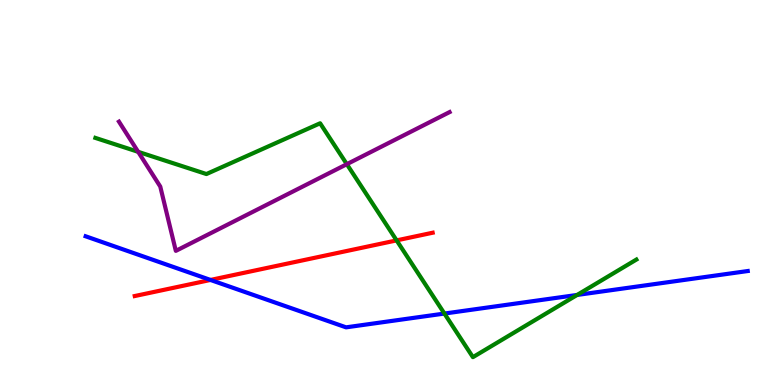[{'lines': ['blue', 'red'], 'intersections': [{'x': 2.72, 'y': 2.73}]}, {'lines': ['green', 'red'], 'intersections': [{'x': 5.12, 'y': 3.76}]}, {'lines': ['purple', 'red'], 'intersections': []}, {'lines': ['blue', 'green'], 'intersections': [{'x': 5.73, 'y': 1.86}, {'x': 7.45, 'y': 2.34}]}, {'lines': ['blue', 'purple'], 'intersections': []}, {'lines': ['green', 'purple'], 'intersections': [{'x': 1.78, 'y': 6.06}, {'x': 4.48, 'y': 5.74}]}]